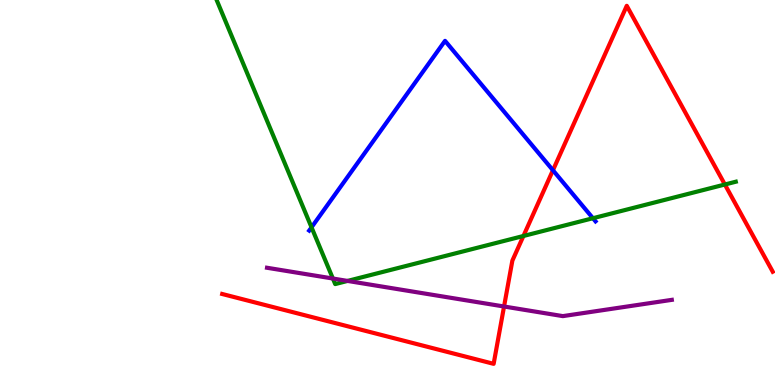[{'lines': ['blue', 'red'], 'intersections': [{'x': 7.13, 'y': 5.58}]}, {'lines': ['green', 'red'], 'intersections': [{'x': 6.75, 'y': 3.87}, {'x': 9.35, 'y': 5.21}]}, {'lines': ['purple', 'red'], 'intersections': [{'x': 6.5, 'y': 2.04}]}, {'lines': ['blue', 'green'], 'intersections': [{'x': 4.02, 'y': 4.1}, {'x': 7.65, 'y': 4.33}]}, {'lines': ['blue', 'purple'], 'intersections': []}, {'lines': ['green', 'purple'], 'intersections': [{'x': 4.3, 'y': 2.77}, {'x': 4.48, 'y': 2.7}]}]